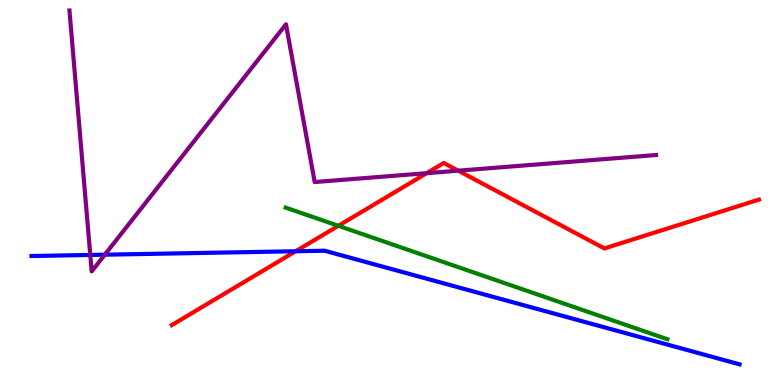[{'lines': ['blue', 'red'], 'intersections': [{'x': 3.82, 'y': 3.47}]}, {'lines': ['green', 'red'], 'intersections': [{'x': 4.37, 'y': 4.13}]}, {'lines': ['purple', 'red'], 'intersections': [{'x': 5.51, 'y': 5.5}, {'x': 5.91, 'y': 5.57}]}, {'lines': ['blue', 'green'], 'intersections': []}, {'lines': ['blue', 'purple'], 'intersections': [{'x': 1.16, 'y': 3.38}, {'x': 1.35, 'y': 3.38}]}, {'lines': ['green', 'purple'], 'intersections': []}]